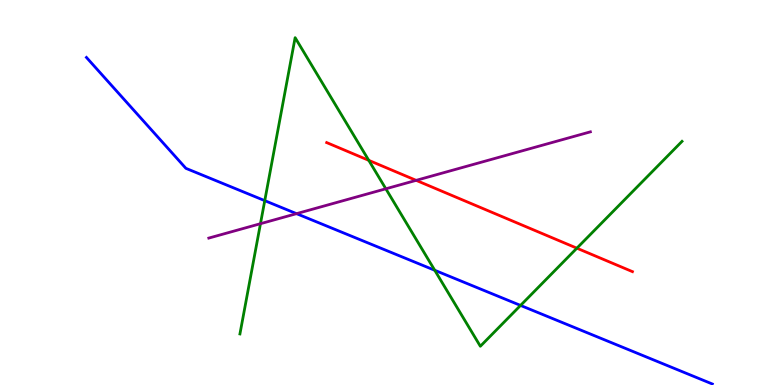[{'lines': ['blue', 'red'], 'intersections': []}, {'lines': ['green', 'red'], 'intersections': [{'x': 4.76, 'y': 5.84}, {'x': 7.44, 'y': 3.55}]}, {'lines': ['purple', 'red'], 'intersections': [{'x': 5.37, 'y': 5.32}]}, {'lines': ['blue', 'green'], 'intersections': [{'x': 3.42, 'y': 4.79}, {'x': 5.61, 'y': 2.98}, {'x': 6.72, 'y': 2.07}]}, {'lines': ['blue', 'purple'], 'intersections': [{'x': 3.83, 'y': 4.45}]}, {'lines': ['green', 'purple'], 'intersections': [{'x': 3.36, 'y': 4.19}, {'x': 4.98, 'y': 5.1}]}]